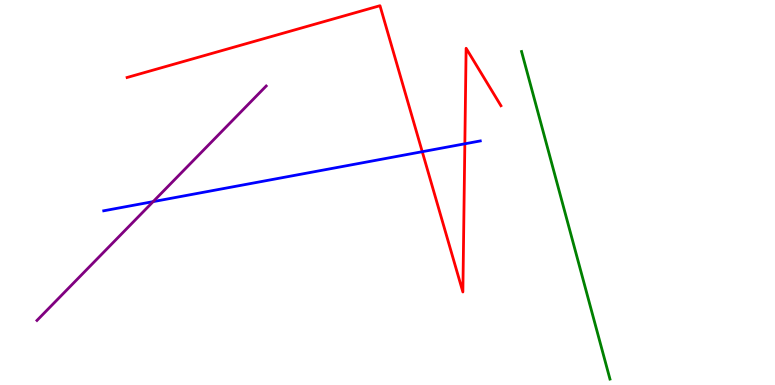[{'lines': ['blue', 'red'], 'intersections': [{'x': 5.45, 'y': 6.06}, {'x': 6.0, 'y': 6.27}]}, {'lines': ['green', 'red'], 'intersections': []}, {'lines': ['purple', 'red'], 'intersections': []}, {'lines': ['blue', 'green'], 'intersections': []}, {'lines': ['blue', 'purple'], 'intersections': [{'x': 1.98, 'y': 4.76}]}, {'lines': ['green', 'purple'], 'intersections': []}]